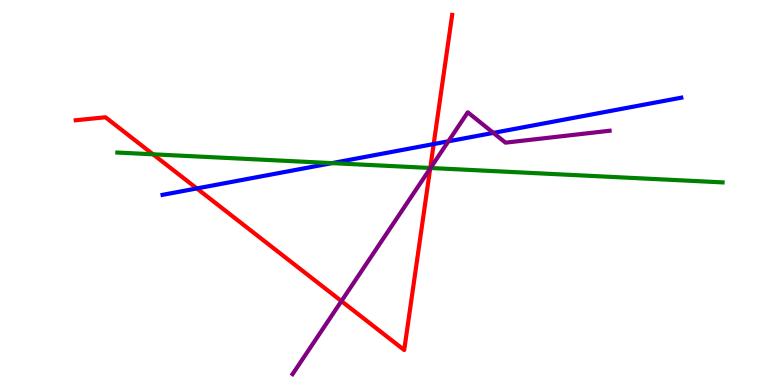[{'lines': ['blue', 'red'], 'intersections': [{'x': 2.54, 'y': 5.11}, {'x': 5.6, 'y': 6.26}]}, {'lines': ['green', 'red'], 'intersections': [{'x': 1.97, 'y': 5.99}, {'x': 5.55, 'y': 5.64}]}, {'lines': ['purple', 'red'], 'intersections': [{'x': 4.41, 'y': 2.18}, {'x': 5.55, 'y': 5.62}]}, {'lines': ['blue', 'green'], 'intersections': [{'x': 4.28, 'y': 5.76}]}, {'lines': ['blue', 'purple'], 'intersections': [{'x': 5.79, 'y': 6.33}, {'x': 6.37, 'y': 6.55}]}, {'lines': ['green', 'purple'], 'intersections': [{'x': 5.56, 'y': 5.64}]}]